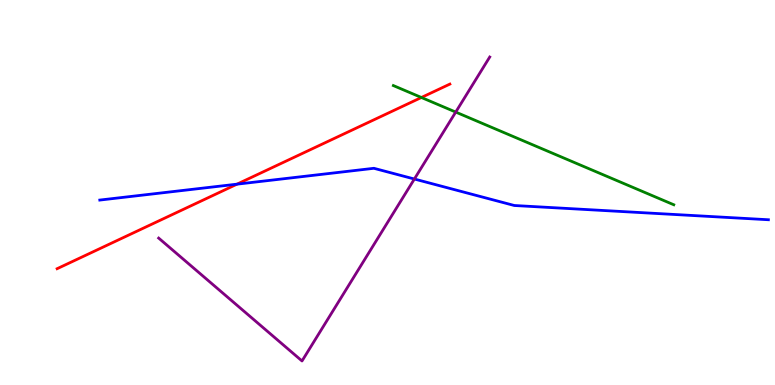[{'lines': ['blue', 'red'], 'intersections': [{'x': 3.06, 'y': 5.22}]}, {'lines': ['green', 'red'], 'intersections': [{'x': 5.44, 'y': 7.47}]}, {'lines': ['purple', 'red'], 'intersections': []}, {'lines': ['blue', 'green'], 'intersections': []}, {'lines': ['blue', 'purple'], 'intersections': [{'x': 5.35, 'y': 5.35}]}, {'lines': ['green', 'purple'], 'intersections': [{'x': 5.88, 'y': 7.09}]}]